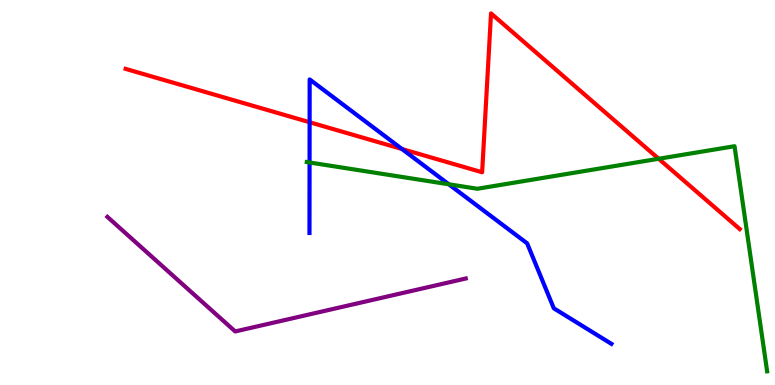[{'lines': ['blue', 'red'], 'intersections': [{'x': 4.0, 'y': 6.83}, {'x': 5.19, 'y': 6.13}]}, {'lines': ['green', 'red'], 'intersections': [{'x': 8.5, 'y': 5.88}]}, {'lines': ['purple', 'red'], 'intersections': []}, {'lines': ['blue', 'green'], 'intersections': [{'x': 3.99, 'y': 5.78}, {'x': 5.79, 'y': 5.21}]}, {'lines': ['blue', 'purple'], 'intersections': []}, {'lines': ['green', 'purple'], 'intersections': []}]